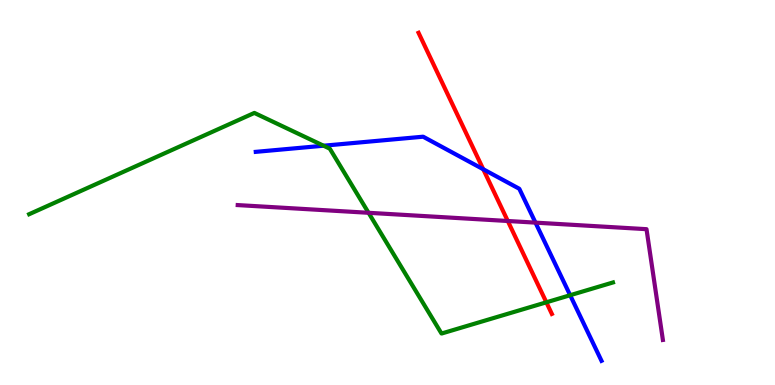[{'lines': ['blue', 'red'], 'intersections': [{'x': 6.24, 'y': 5.6}]}, {'lines': ['green', 'red'], 'intersections': [{'x': 7.05, 'y': 2.15}]}, {'lines': ['purple', 'red'], 'intersections': [{'x': 6.55, 'y': 4.26}]}, {'lines': ['blue', 'green'], 'intersections': [{'x': 4.18, 'y': 6.22}, {'x': 7.36, 'y': 2.33}]}, {'lines': ['blue', 'purple'], 'intersections': [{'x': 6.91, 'y': 4.22}]}, {'lines': ['green', 'purple'], 'intersections': [{'x': 4.76, 'y': 4.47}]}]